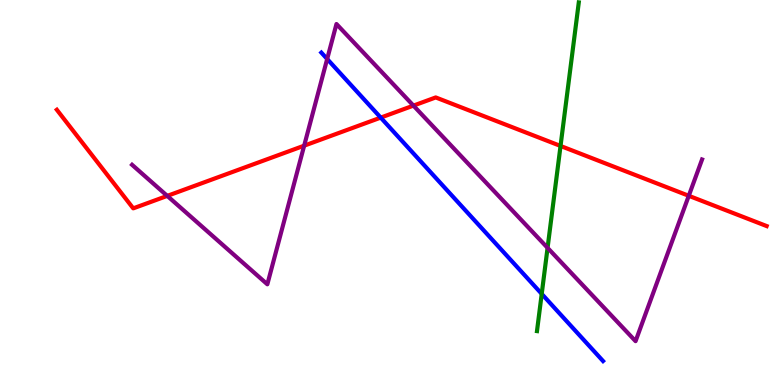[{'lines': ['blue', 'red'], 'intersections': [{'x': 4.91, 'y': 6.95}]}, {'lines': ['green', 'red'], 'intersections': [{'x': 7.23, 'y': 6.21}]}, {'lines': ['purple', 'red'], 'intersections': [{'x': 2.16, 'y': 4.91}, {'x': 3.92, 'y': 6.22}, {'x': 5.33, 'y': 7.26}, {'x': 8.89, 'y': 4.91}]}, {'lines': ['blue', 'green'], 'intersections': [{'x': 6.99, 'y': 2.37}]}, {'lines': ['blue', 'purple'], 'intersections': [{'x': 4.22, 'y': 8.47}]}, {'lines': ['green', 'purple'], 'intersections': [{'x': 7.07, 'y': 3.56}]}]